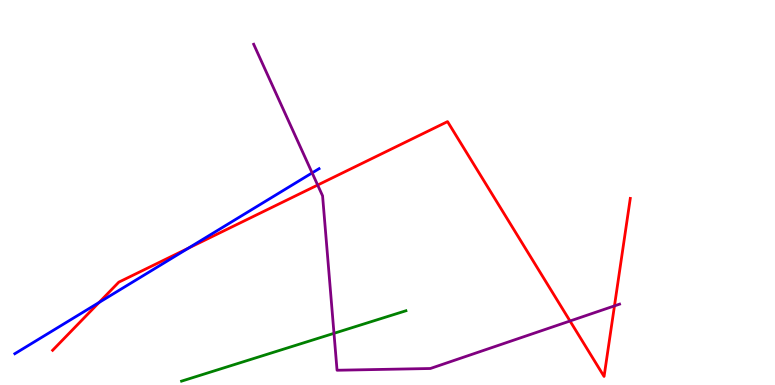[{'lines': ['blue', 'red'], 'intersections': [{'x': 1.28, 'y': 2.14}, {'x': 2.43, 'y': 3.55}]}, {'lines': ['green', 'red'], 'intersections': []}, {'lines': ['purple', 'red'], 'intersections': [{'x': 4.1, 'y': 5.19}, {'x': 7.36, 'y': 1.66}, {'x': 7.93, 'y': 2.05}]}, {'lines': ['blue', 'green'], 'intersections': []}, {'lines': ['blue', 'purple'], 'intersections': [{'x': 4.03, 'y': 5.51}]}, {'lines': ['green', 'purple'], 'intersections': [{'x': 4.31, 'y': 1.34}]}]